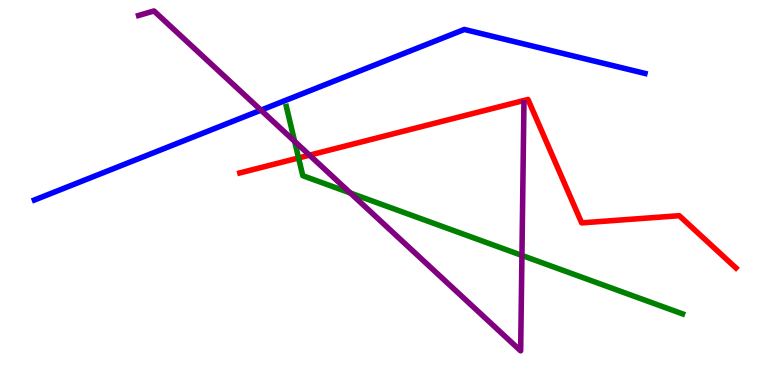[{'lines': ['blue', 'red'], 'intersections': []}, {'lines': ['green', 'red'], 'intersections': [{'x': 3.85, 'y': 5.9}]}, {'lines': ['purple', 'red'], 'intersections': [{'x': 3.99, 'y': 5.97}]}, {'lines': ['blue', 'green'], 'intersections': []}, {'lines': ['blue', 'purple'], 'intersections': [{'x': 3.37, 'y': 7.14}]}, {'lines': ['green', 'purple'], 'intersections': [{'x': 3.8, 'y': 6.33}, {'x': 4.52, 'y': 4.99}, {'x': 6.73, 'y': 3.37}]}]